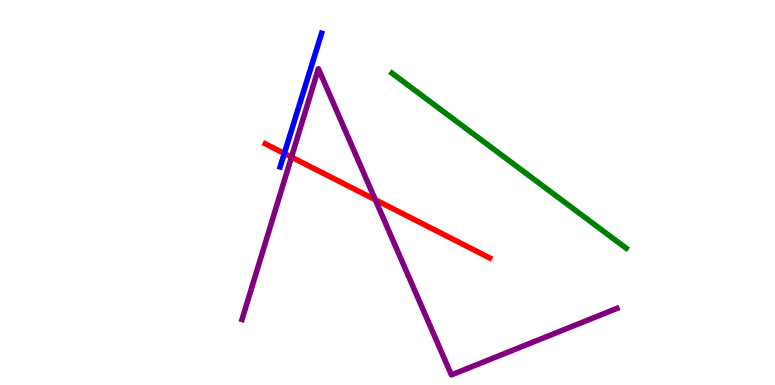[{'lines': ['blue', 'red'], 'intersections': [{'x': 3.67, 'y': 6.01}]}, {'lines': ['green', 'red'], 'intersections': []}, {'lines': ['purple', 'red'], 'intersections': [{'x': 3.76, 'y': 5.92}, {'x': 4.84, 'y': 4.81}]}, {'lines': ['blue', 'green'], 'intersections': []}, {'lines': ['blue', 'purple'], 'intersections': []}, {'lines': ['green', 'purple'], 'intersections': []}]